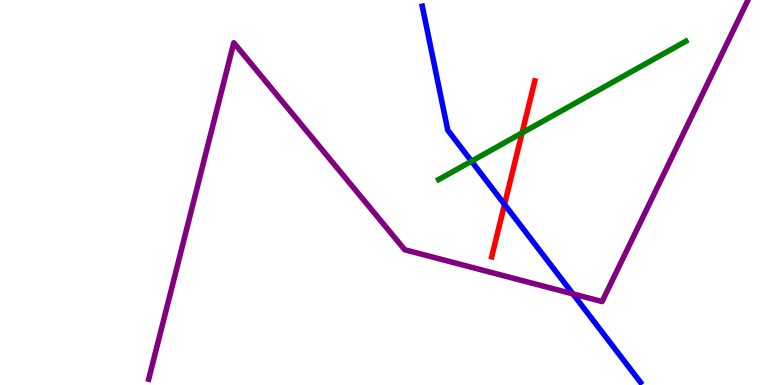[{'lines': ['blue', 'red'], 'intersections': [{'x': 6.51, 'y': 4.69}]}, {'lines': ['green', 'red'], 'intersections': [{'x': 6.74, 'y': 6.55}]}, {'lines': ['purple', 'red'], 'intersections': []}, {'lines': ['blue', 'green'], 'intersections': [{'x': 6.08, 'y': 5.81}]}, {'lines': ['blue', 'purple'], 'intersections': [{'x': 7.39, 'y': 2.37}]}, {'lines': ['green', 'purple'], 'intersections': []}]